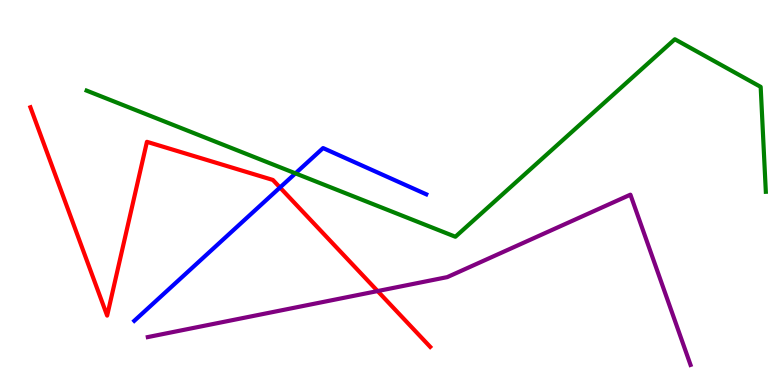[{'lines': ['blue', 'red'], 'intersections': [{'x': 3.61, 'y': 5.13}]}, {'lines': ['green', 'red'], 'intersections': []}, {'lines': ['purple', 'red'], 'intersections': [{'x': 4.87, 'y': 2.44}]}, {'lines': ['blue', 'green'], 'intersections': [{'x': 3.81, 'y': 5.5}]}, {'lines': ['blue', 'purple'], 'intersections': []}, {'lines': ['green', 'purple'], 'intersections': []}]